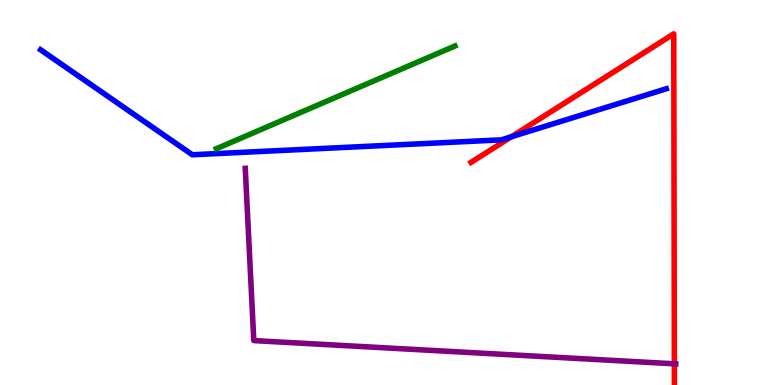[{'lines': ['blue', 'red'], 'intersections': [{'x': 6.6, 'y': 6.45}]}, {'lines': ['green', 'red'], 'intersections': []}, {'lines': ['purple', 'red'], 'intersections': [{'x': 8.7, 'y': 0.55}]}, {'lines': ['blue', 'green'], 'intersections': []}, {'lines': ['blue', 'purple'], 'intersections': []}, {'lines': ['green', 'purple'], 'intersections': []}]